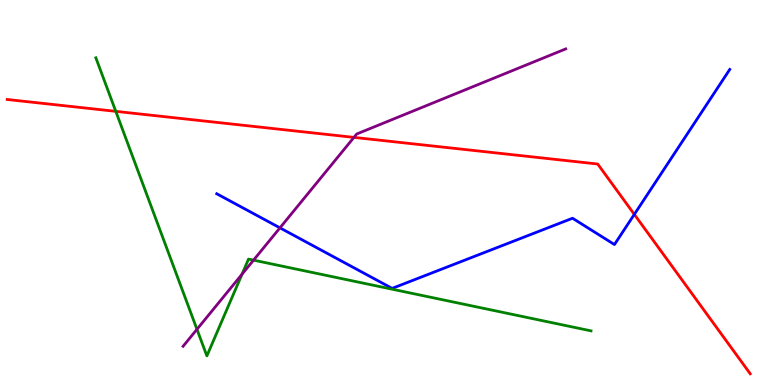[{'lines': ['blue', 'red'], 'intersections': [{'x': 8.18, 'y': 4.43}]}, {'lines': ['green', 'red'], 'intersections': [{'x': 1.49, 'y': 7.11}]}, {'lines': ['purple', 'red'], 'intersections': [{'x': 4.57, 'y': 6.43}]}, {'lines': ['blue', 'green'], 'intersections': []}, {'lines': ['blue', 'purple'], 'intersections': [{'x': 3.61, 'y': 4.08}]}, {'lines': ['green', 'purple'], 'intersections': [{'x': 2.54, 'y': 1.45}, {'x': 3.12, 'y': 2.88}, {'x': 3.27, 'y': 3.24}]}]